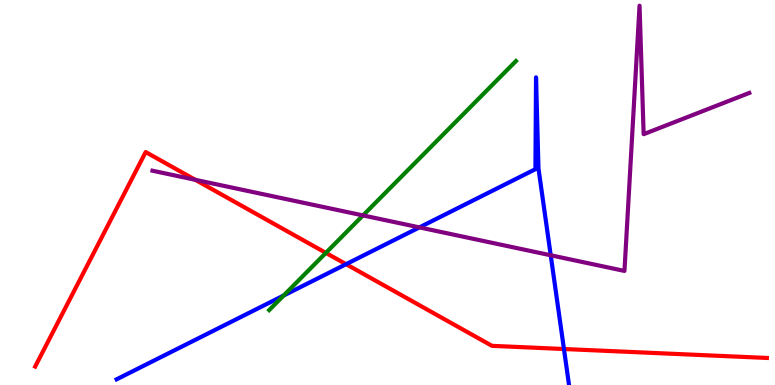[{'lines': ['blue', 'red'], 'intersections': [{'x': 4.47, 'y': 3.14}, {'x': 7.28, 'y': 0.935}]}, {'lines': ['green', 'red'], 'intersections': [{'x': 4.2, 'y': 3.43}]}, {'lines': ['purple', 'red'], 'intersections': [{'x': 2.52, 'y': 5.33}]}, {'lines': ['blue', 'green'], 'intersections': [{'x': 3.66, 'y': 2.32}]}, {'lines': ['blue', 'purple'], 'intersections': [{'x': 5.41, 'y': 4.09}, {'x': 7.11, 'y': 3.37}]}, {'lines': ['green', 'purple'], 'intersections': [{'x': 4.68, 'y': 4.4}]}]